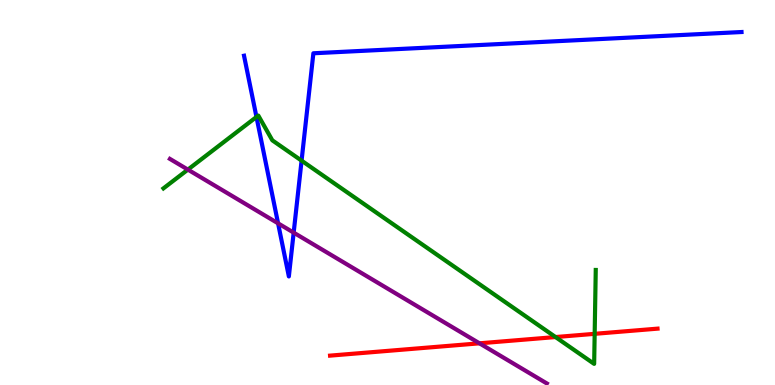[{'lines': ['blue', 'red'], 'intersections': []}, {'lines': ['green', 'red'], 'intersections': [{'x': 7.17, 'y': 1.25}, {'x': 7.67, 'y': 1.33}]}, {'lines': ['purple', 'red'], 'intersections': [{'x': 6.19, 'y': 1.08}]}, {'lines': ['blue', 'green'], 'intersections': [{'x': 3.31, 'y': 6.96}, {'x': 3.89, 'y': 5.83}]}, {'lines': ['blue', 'purple'], 'intersections': [{'x': 3.59, 'y': 4.2}, {'x': 3.79, 'y': 3.96}]}, {'lines': ['green', 'purple'], 'intersections': [{'x': 2.42, 'y': 5.59}]}]